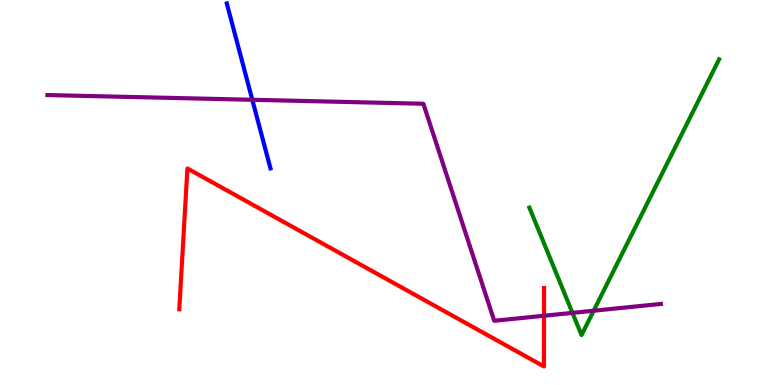[{'lines': ['blue', 'red'], 'intersections': []}, {'lines': ['green', 'red'], 'intersections': []}, {'lines': ['purple', 'red'], 'intersections': [{'x': 7.02, 'y': 1.8}]}, {'lines': ['blue', 'green'], 'intersections': []}, {'lines': ['blue', 'purple'], 'intersections': [{'x': 3.26, 'y': 7.41}]}, {'lines': ['green', 'purple'], 'intersections': [{'x': 7.39, 'y': 1.87}, {'x': 7.66, 'y': 1.93}]}]